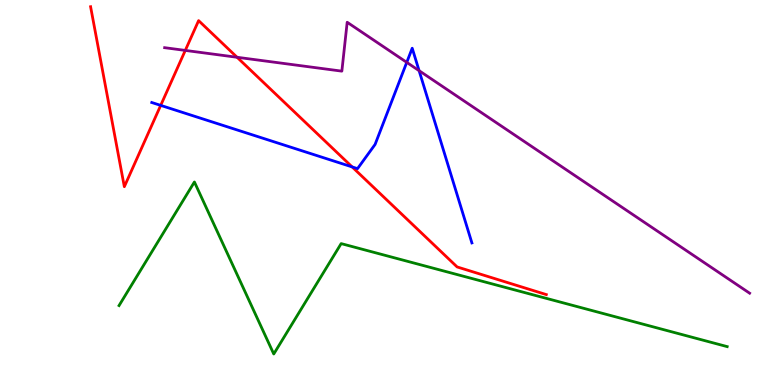[{'lines': ['blue', 'red'], 'intersections': [{'x': 2.07, 'y': 7.26}, {'x': 4.54, 'y': 5.66}]}, {'lines': ['green', 'red'], 'intersections': []}, {'lines': ['purple', 'red'], 'intersections': [{'x': 2.39, 'y': 8.69}, {'x': 3.06, 'y': 8.51}]}, {'lines': ['blue', 'green'], 'intersections': []}, {'lines': ['blue', 'purple'], 'intersections': [{'x': 5.25, 'y': 8.38}, {'x': 5.41, 'y': 8.16}]}, {'lines': ['green', 'purple'], 'intersections': []}]